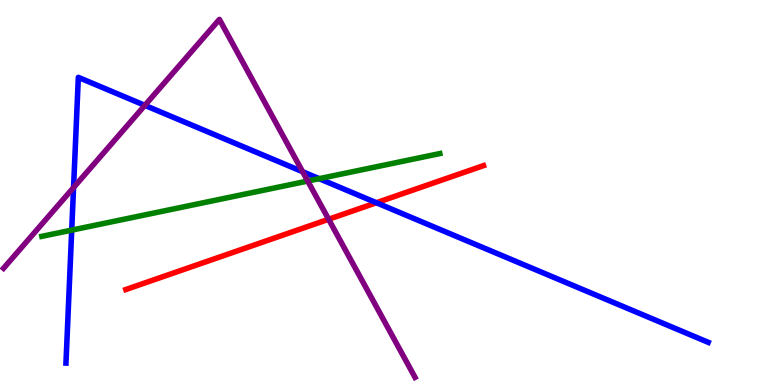[{'lines': ['blue', 'red'], 'intersections': [{'x': 4.86, 'y': 4.73}]}, {'lines': ['green', 'red'], 'intersections': []}, {'lines': ['purple', 'red'], 'intersections': [{'x': 4.24, 'y': 4.3}]}, {'lines': ['blue', 'green'], 'intersections': [{'x': 0.925, 'y': 4.02}, {'x': 4.12, 'y': 5.36}]}, {'lines': ['blue', 'purple'], 'intersections': [{'x': 0.949, 'y': 5.13}, {'x': 1.87, 'y': 7.26}, {'x': 3.9, 'y': 5.54}]}, {'lines': ['green', 'purple'], 'intersections': [{'x': 3.97, 'y': 5.3}]}]